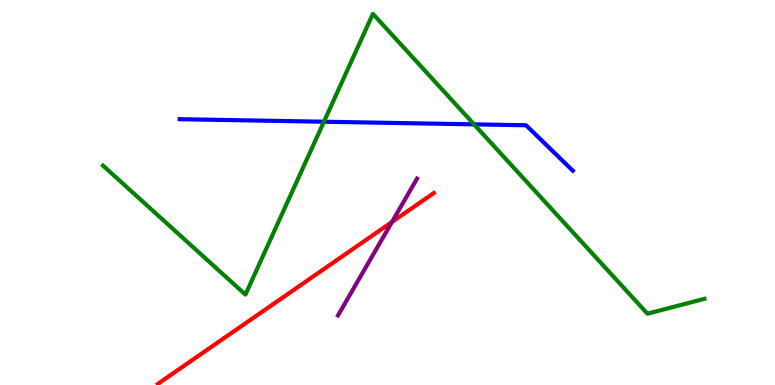[{'lines': ['blue', 'red'], 'intersections': []}, {'lines': ['green', 'red'], 'intersections': []}, {'lines': ['purple', 'red'], 'intersections': [{'x': 5.06, 'y': 4.23}]}, {'lines': ['blue', 'green'], 'intersections': [{'x': 4.18, 'y': 6.84}, {'x': 6.12, 'y': 6.77}]}, {'lines': ['blue', 'purple'], 'intersections': []}, {'lines': ['green', 'purple'], 'intersections': []}]